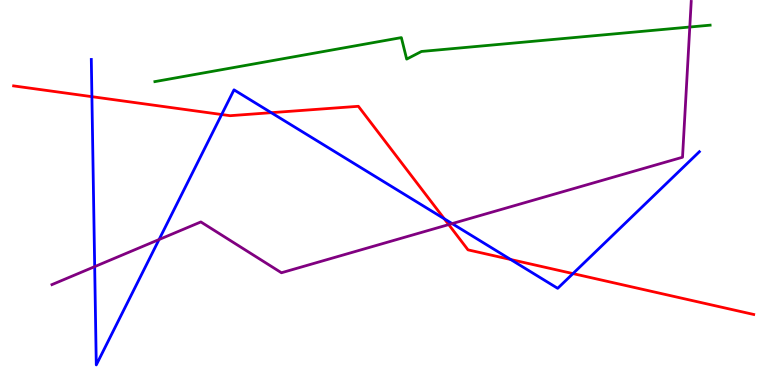[{'lines': ['blue', 'red'], 'intersections': [{'x': 1.19, 'y': 7.49}, {'x': 2.86, 'y': 7.03}, {'x': 3.5, 'y': 7.07}, {'x': 5.73, 'y': 4.32}, {'x': 6.59, 'y': 3.26}, {'x': 7.39, 'y': 2.89}]}, {'lines': ['green', 'red'], 'intersections': []}, {'lines': ['purple', 'red'], 'intersections': [{'x': 5.79, 'y': 4.17}]}, {'lines': ['blue', 'green'], 'intersections': []}, {'lines': ['blue', 'purple'], 'intersections': [{'x': 1.22, 'y': 3.07}, {'x': 2.05, 'y': 3.78}, {'x': 5.83, 'y': 4.19}]}, {'lines': ['green', 'purple'], 'intersections': [{'x': 8.9, 'y': 9.3}]}]